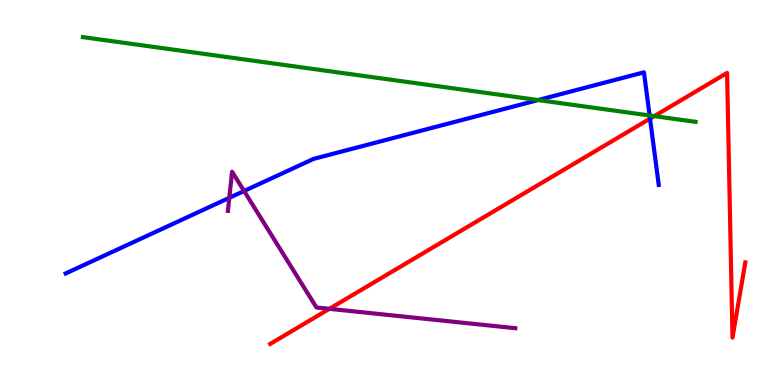[{'lines': ['blue', 'red'], 'intersections': [{'x': 8.39, 'y': 6.92}]}, {'lines': ['green', 'red'], 'intersections': [{'x': 8.44, 'y': 6.98}]}, {'lines': ['purple', 'red'], 'intersections': [{'x': 4.25, 'y': 1.98}]}, {'lines': ['blue', 'green'], 'intersections': [{'x': 6.94, 'y': 7.4}, {'x': 8.38, 'y': 7.0}]}, {'lines': ['blue', 'purple'], 'intersections': [{'x': 2.96, 'y': 4.86}, {'x': 3.15, 'y': 5.04}]}, {'lines': ['green', 'purple'], 'intersections': []}]